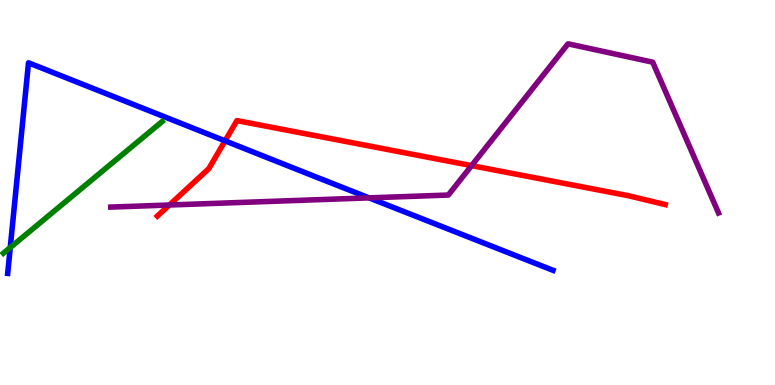[{'lines': ['blue', 'red'], 'intersections': [{'x': 2.9, 'y': 6.34}]}, {'lines': ['green', 'red'], 'intersections': []}, {'lines': ['purple', 'red'], 'intersections': [{'x': 2.19, 'y': 4.68}, {'x': 6.09, 'y': 5.7}]}, {'lines': ['blue', 'green'], 'intersections': [{'x': 0.132, 'y': 3.57}]}, {'lines': ['blue', 'purple'], 'intersections': [{'x': 4.76, 'y': 4.86}]}, {'lines': ['green', 'purple'], 'intersections': []}]